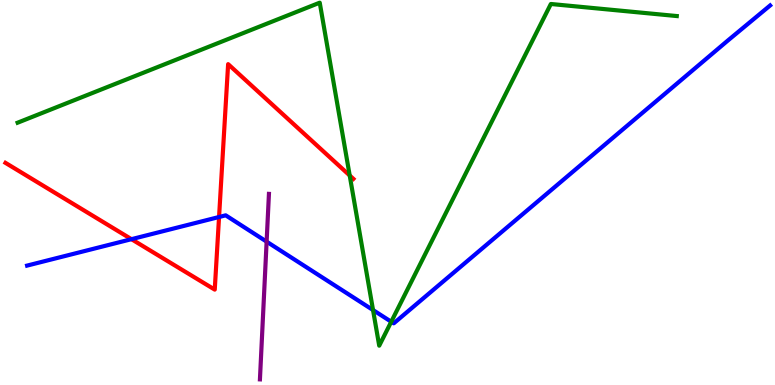[{'lines': ['blue', 'red'], 'intersections': [{'x': 1.7, 'y': 3.79}, {'x': 2.83, 'y': 4.36}]}, {'lines': ['green', 'red'], 'intersections': [{'x': 4.51, 'y': 5.44}]}, {'lines': ['purple', 'red'], 'intersections': []}, {'lines': ['blue', 'green'], 'intersections': [{'x': 4.81, 'y': 1.95}, {'x': 5.05, 'y': 1.64}]}, {'lines': ['blue', 'purple'], 'intersections': [{'x': 3.44, 'y': 3.72}]}, {'lines': ['green', 'purple'], 'intersections': []}]